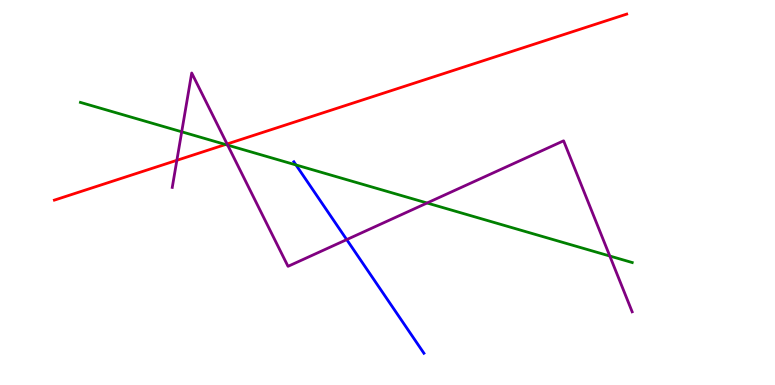[{'lines': ['blue', 'red'], 'intersections': []}, {'lines': ['green', 'red'], 'intersections': [{'x': 2.91, 'y': 6.25}]}, {'lines': ['purple', 'red'], 'intersections': [{'x': 2.28, 'y': 5.84}, {'x': 2.93, 'y': 6.26}]}, {'lines': ['blue', 'green'], 'intersections': [{'x': 3.82, 'y': 5.72}]}, {'lines': ['blue', 'purple'], 'intersections': [{'x': 4.47, 'y': 3.78}]}, {'lines': ['green', 'purple'], 'intersections': [{'x': 2.34, 'y': 6.58}, {'x': 2.94, 'y': 6.23}, {'x': 5.51, 'y': 4.73}, {'x': 7.87, 'y': 3.35}]}]